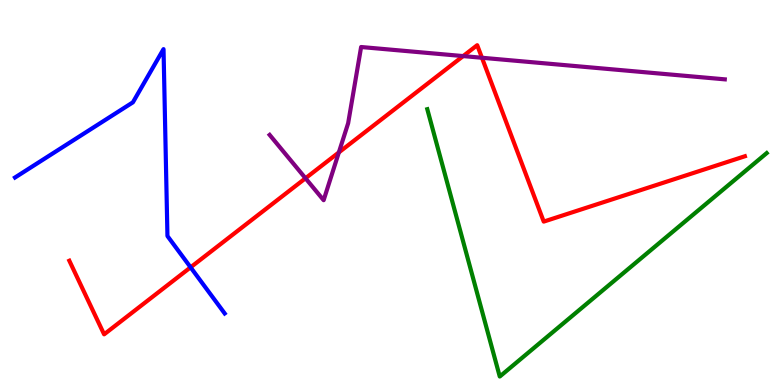[{'lines': ['blue', 'red'], 'intersections': [{'x': 2.46, 'y': 3.06}]}, {'lines': ['green', 'red'], 'intersections': []}, {'lines': ['purple', 'red'], 'intersections': [{'x': 3.94, 'y': 5.37}, {'x': 4.37, 'y': 6.04}, {'x': 5.98, 'y': 8.54}, {'x': 6.22, 'y': 8.5}]}, {'lines': ['blue', 'green'], 'intersections': []}, {'lines': ['blue', 'purple'], 'intersections': []}, {'lines': ['green', 'purple'], 'intersections': []}]